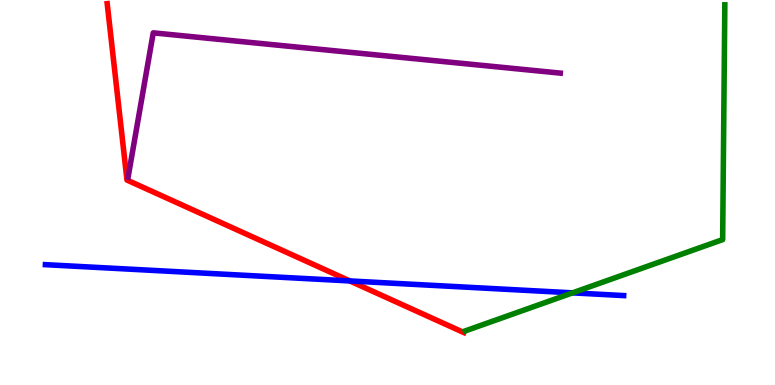[{'lines': ['blue', 'red'], 'intersections': [{'x': 4.51, 'y': 2.7}]}, {'lines': ['green', 'red'], 'intersections': []}, {'lines': ['purple', 'red'], 'intersections': []}, {'lines': ['blue', 'green'], 'intersections': [{'x': 7.39, 'y': 2.39}]}, {'lines': ['blue', 'purple'], 'intersections': []}, {'lines': ['green', 'purple'], 'intersections': []}]